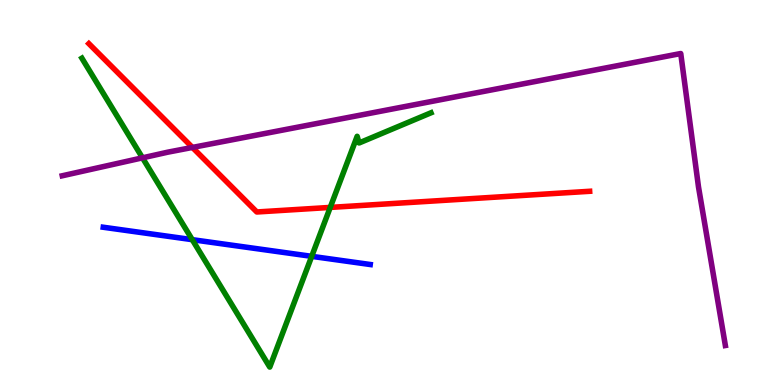[{'lines': ['blue', 'red'], 'intersections': []}, {'lines': ['green', 'red'], 'intersections': [{'x': 4.26, 'y': 4.61}]}, {'lines': ['purple', 'red'], 'intersections': [{'x': 2.48, 'y': 6.17}]}, {'lines': ['blue', 'green'], 'intersections': [{'x': 2.48, 'y': 3.77}, {'x': 4.02, 'y': 3.34}]}, {'lines': ['blue', 'purple'], 'intersections': []}, {'lines': ['green', 'purple'], 'intersections': [{'x': 1.84, 'y': 5.9}]}]